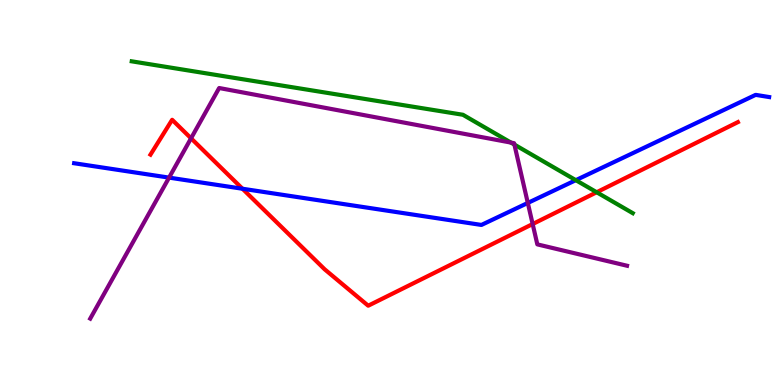[{'lines': ['blue', 'red'], 'intersections': [{'x': 3.13, 'y': 5.1}]}, {'lines': ['green', 'red'], 'intersections': [{'x': 7.7, 'y': 5.01}]}, {'lines': ['purple', 'red'], 'intersections': [{'x': 2.47, 'y': 6.41}, {'x': 6.87, 'y': 4.18}]}, {'lines': ['blue', 'green'], 'intersections': [{'x': 7.43, 'y': 5.32}]}, {'lines': ['blue', 'purple'], 'intersections': [{'x': 2.18, 'y': 5.39}, {'x': 6.81, 'y': 4.73}]}, {'lines': ['green', 'purple'], 'intersections': [{'x': 6.59, 'y': 6.3}, {'x': 6.64, 'y': 6.24}]}]